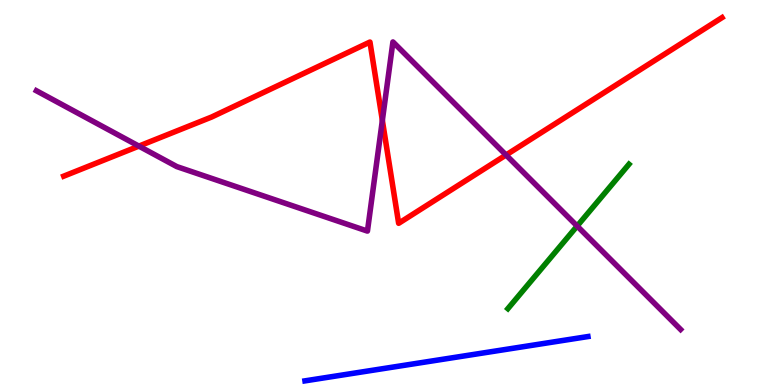[{'lines': ['blue', 'red'], 'intersections': []}, {'lines': ['green', 'red'], 'intersections': []}, {'lines': ['purple', 'red'], 'intersections': [{'x': 1.79, 'y': 6.2}, {'x': 4.93, 'y': 6.87}, {'x': 6.53, 'y': 5.97}]}, {'lines': ['blue', 'green'], 'intersections': []}, {'lines': ['blue', 'purple'], 'intersections': []}, {'lines': ['green', 'purple'], 'intersections': [{'x': 7.45, 'y': 4.13}]}]